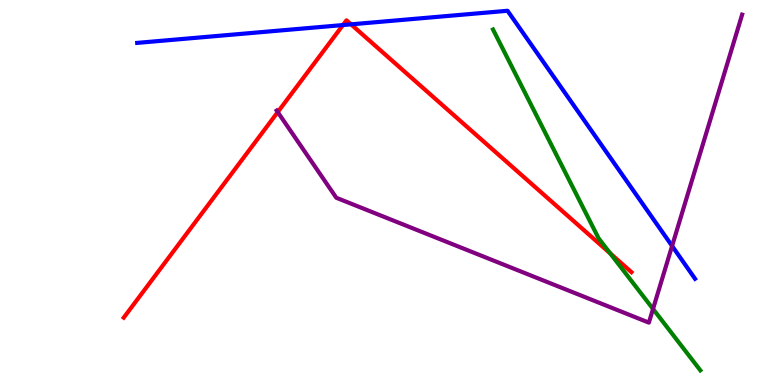[{'lines': ['blue', 'red'], 'intersections': [{'x': 4.43, 'y': 9.35}, {'x': 4.53, 'y': 9.37}]}, {'lines': ['green', 'red'], 'intersections': [{'x': 7.87, 'y': 3.42}]}, {'lines': ['purple', 'red'], 'intersections': [{'x': 3.58, 'y': 7.09}]}, {'lines': ['blue', 'green'], 'intersections': []}, {'lines': ['blue', 'purple'], 'intersections': [{'x': 8.67, 'y': 3.61}]}, {'lines': ['green', 'purple'], 'intersections': [{'x': 8.43, 'y': 1.98}]}]